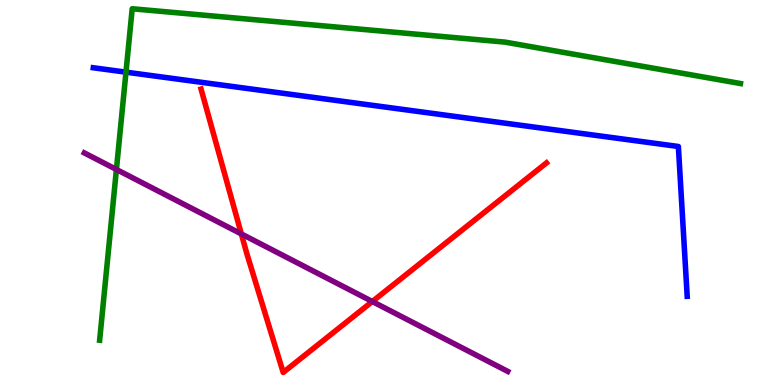[{'lines': ['blue', 'red'], 'intersections': []}, {'lines': ['green', 'red'], 'intersections': []}, {'lines': ['purple', 'red'], 'intersections': [{'x': 3.11, 'y': 3.92}, {'x': 4.8, 'y': 2.17}]}, {'lines': ['blue', 'green'], 'intersections': [{'x': 1.63, 'y': 8.13}]}, {'lines': ['blue', 'purple'], 'intersections': []}, {'lines': ['green', 'purple'], 'intersections': [{'x': 1.5, 'y': 5.6}]}]